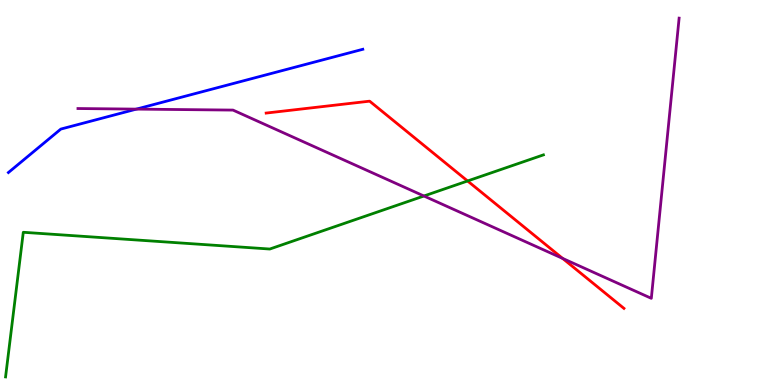[{'lines': ['blue', 'red'], 'intersections': []}, {'lines': ['green', 'red'], 'intersections': [{'x': 6.03, 'y': 5.3}]}, {'lines': ['purple', 'red'], 'intersections': [{'x': 7.26, 'y': 3.29}]}, {'lines': ['blue', 'green'], 'intersections': []}, {'lines': ['blue', 'purple'], 'intersections': [{'x': 1.76, 'y': 7.17}]}, {'lines': ['green', 'purple'], 'intersections': [{'x': 5.47, 'y': 4.91}]}]